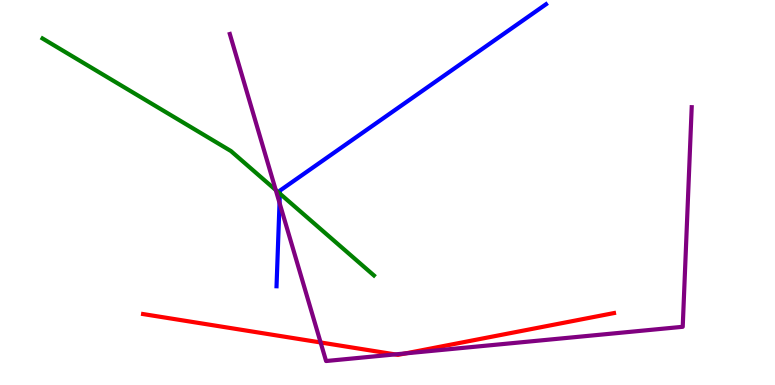[{'lines': ['blue', 'red'], 'intersections': []}, {'lines': ['green', 'red'], 'intersections': []}, {'lines': ['purple', 'red'], 'intersections': [{'x': 4.14, 'y': 1.1}, {'x': 5.1, 'y': 0.795}, {'x': 5.23, 'y': 0.821}]}, {'lines': ['blue', 'green'], 'intersections': [{'x': 3.61, 'y': 4.97}]}, {'lines': ['blue', 'purple'], 'intersections': [{'x': 3.61, 'y': 4.73}]}, {'lines': ['green', 'purple'], 'intersections': [{'x': 3.56, 'y': 5.06}]}]